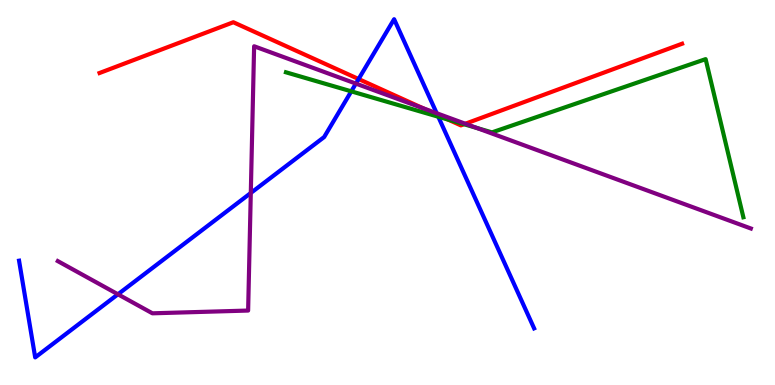[{'lines': ['blue', 'red'], 'intersections': [{'x': 4.63, 'y': 7.95}, {'x': 5.64, 'y': 7.02}]}, {'lines': ['green', 'red'], 'intersections': [{'x': 5.78, 'y': 6.89}, {'x': 5.99, 'y': 6.77}]}, {'lines': ['purple', 'red'], 'intersections': [{'x': 5.46, 'y': 7.19}, {'x': 6.0, 'y': 6.79}]}, {'lines': ['blue', 'green'], 'intersections': [{'x': 4.53, 'y': 7.63}, {'x': 5.66, 'y': 6.97}]}, {'lines': ['blue', 'purple'], 'intersections': [{'x': 1.52, 'y': 2.36}, {'x': 3.24, 'y': 4.99}, {'x': 4.59, 'y': 7.83}, {'x': 5.63, 'y': 7.06}]}, {'lines': ['green', 'purple'], 'intersections': [{'x': 6.15, 'y': 6.68}]}]